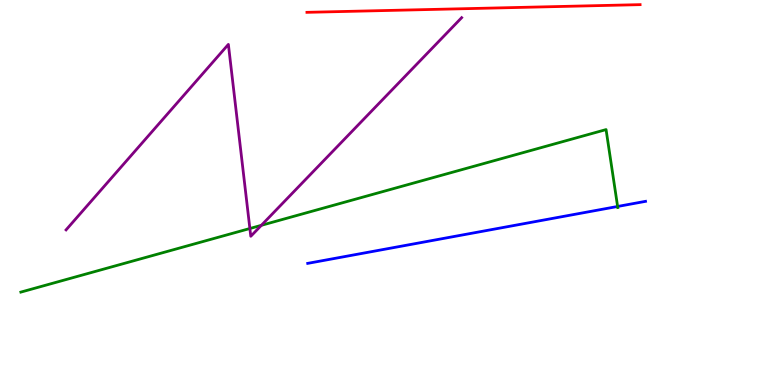[{'lines': ['blue', 'red'], 'intersections': []}, {'lines': ['green', 'red'], 'intersections': []}, {'lines': ['purple', 'red'], 'intersections': []}, {'lines': ['blue', 'green'], 'intersections': [{'x': 7.97, 'y': 4.64}]}, {'lines': ['blue', 'purple'], 'intersections': []}, {'lines': ['green', 'purple'], 'intersections': [{'x': 3.22, 'y': 4.06}, {'x': 3.37, 'y': 4.15}]}]